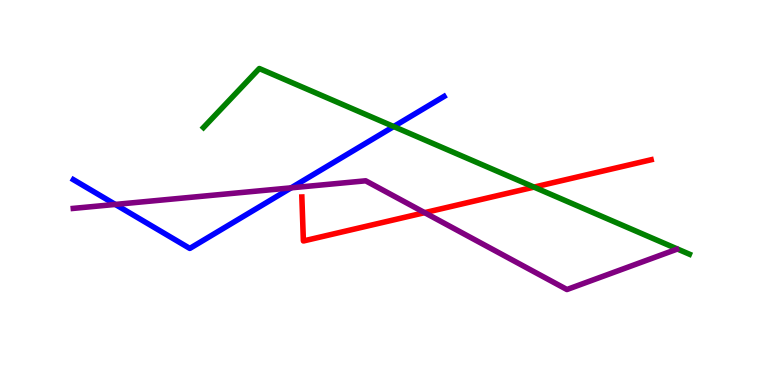[{'lines': ['blue', 'red'], 'intersections': []}, {'lines': ['green', 'red'], 'intersections': [{'x': 6.89, 'y': 5.14}]}, {'lines': ['purple', 'red'], 'intersections': [{'x': 5.48, 'y': 4.48}]}, {'lines': ['blue', 'green'], 'intersections': [{'x': 5.08, 'y': 6.71}]}, {'lines': ['blue', 'purple'], 'intersections': [{'x': 1.49, 'y': 4.69}, {'x': 3.76, 'y': 5.12}]}, {'lines': ['green', 'purple'], 'intersections': []}]